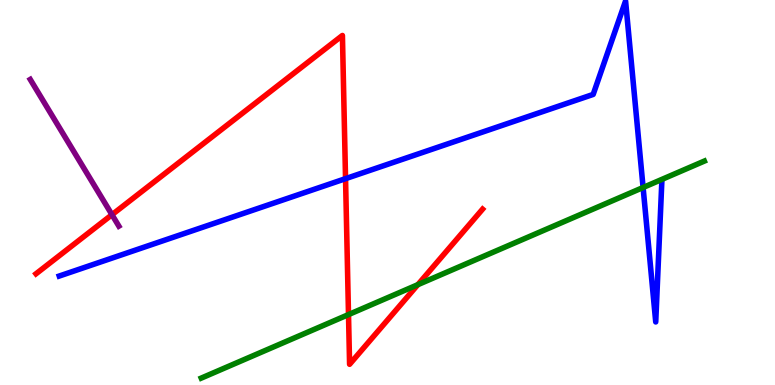[{'lines': ['blue', 'red'], 'intersections': [{'x': 4.46, 'y': 5.36}]}, {'lines': ['green', 'red'], 'intersections': [{'x': 4.5, 'y': 1.83}, {'x': 5.39, 'y': 2.61}]}, {'lines': ['purple', 'red'], 'intersections': [{'x': 1.44, 'y': 4.42}]}, {'lines': ['blue', 'green'], 'intersections': [{'x': 8.3, 'y': 5.13}]}, {'lines': ['blue', 'purple'], 'intersections': []}, {'lines': ['green', 'purple'], 'intersections': []}]